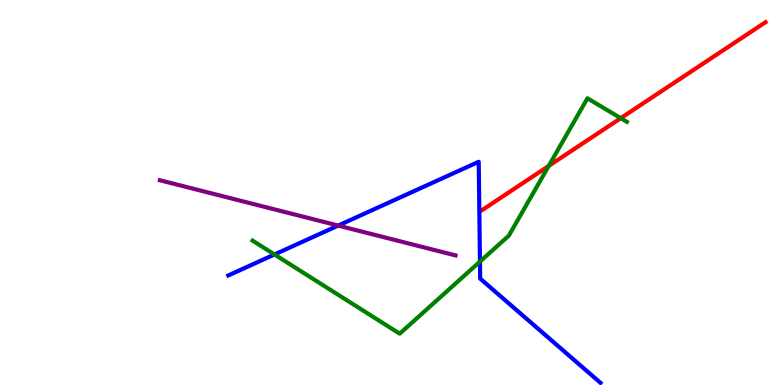[{'lines': ['blue', 'red'], 'intersections': []}, {'lines': ['green', 'red'], 'intersections': [{'x': 7.08, 'y': 5.69}, {'x': 8.01, 'y': 6.93}]}, {'lines': ['purple', 'red'], 'intersections': []}, {'lines': ['blue', 'green'], 'intersections': [{'x': 3.54, 'y': 3.39}, {'x': 6.19, 'y': 3.21}]}, {'lines': ['blue', 'purple'], 'intersections': [{'x': 4.36, 'y': 4.14}]}, {'lines': ['green', 'purple'], 'intersections': []}]